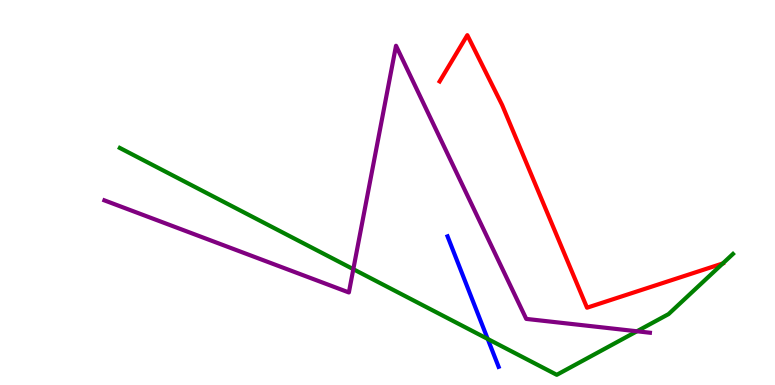[{'lines': ['blue', 'red'], 'intersections': []}, {'lines': ['green', 'red'], 'intersections': [{'x': 9.33, 'y': 3.16}]}, {'lines': ['purple', 'red'], 'intersections': []}, {'lines': ['blue', 'green'], 'intersections': [{'x': 6.29, 'y': 1.2}]}, {'lines': ['blue', 'purple'], 'intersections': []}, {'lines': ['green', 'purple'], 'intersections': [{'x': 4.56, 'y': 3.01}, {'x': 8.22, 'y': 1.4}]}]